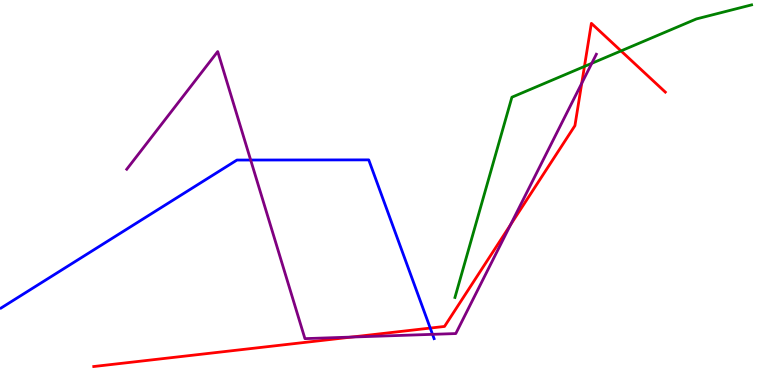[{'lines': ['blue', 'red'], 'intersections': [{'x': 5.55, 'y': 1.48}]}, {'lines': ['green', 'red'], 'intersections': [{'x': 7.54, 'y': 8.27}, {'x': 8.01, 'y': 8.68}]}, {'lines': ['purple', 'red'], 'intersections': [{'x': 4.54, 'y': 1.24}, {'x': 6.59, 'y': 4.16}, {'x': 7.51, 'y': 7.84}]}, {'lines': ['blue', 'green'], 'intersections': []}, {'lines': ['blue', 'purple'], 'intersections': [{'x': 3.23, 'y': 5.84}, {'x': 5.58, 'y': 1.32}]}, {'lines': ['green', 'purple'], 'intersections': [{'x': 7.64, 'y': 8.36}]}]